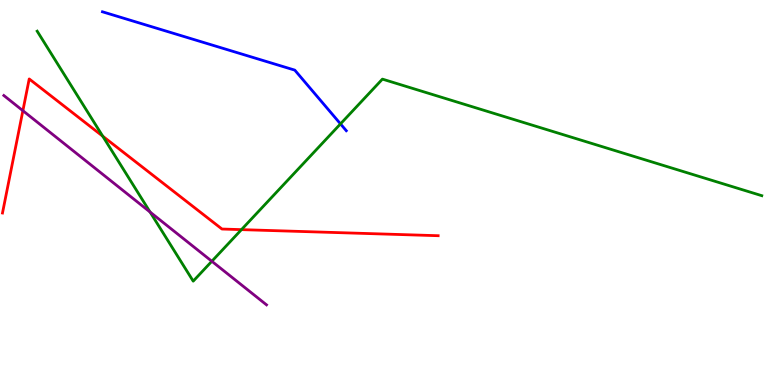[{'lines': ['blue', 'red'], 'intersections': []}, {'lines': ['green', 'red'], 'intersections': [{'x': 1.33, 'y': 6.46}, {'x': 3.12, 'y': 4.04}]}, {'lines': ['purple', 'red'], 'intersections': [{'x': 0.295, 'y': 7.12}]}, {'lines': ['blue', 'green'], 'intersections': [{'x': 4.39, 'y': 6.78}]}, {'lines': ['blue', 'purple'], 'intersections': []}, {'lines': ['green', 'purple'], 'intersections': [{'x': 1.94, 'y': 4.49}, {'x': 2.73, 'y': 3.21}]}]